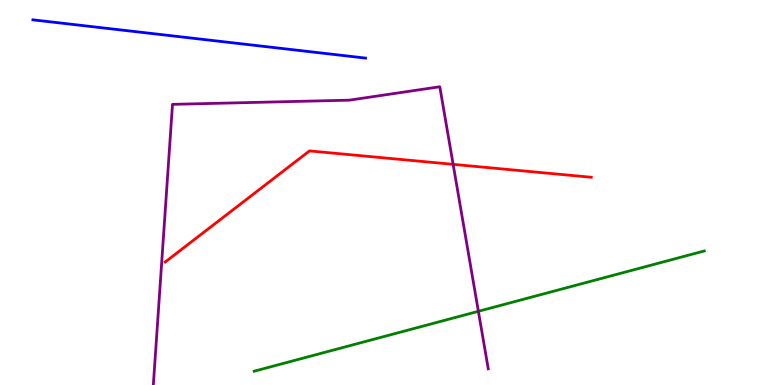[{'lines': ['blue', 'red'], 'intersections': []}, {'lines': ['green', 'red'], 'intersections': []}, {'lines': ['purple', 'red'], 'intersections': [{'x': 5.85, 'y': 5.73}]}, {'lines': ['blue', 'green'], 'intersections': []}, {'lines': ['blue', 'purple'], 'intersections': []}, {'lines': ['green', 'purple'], 'intersections': [{'x': 6.17, 'y': 1.91}]}]